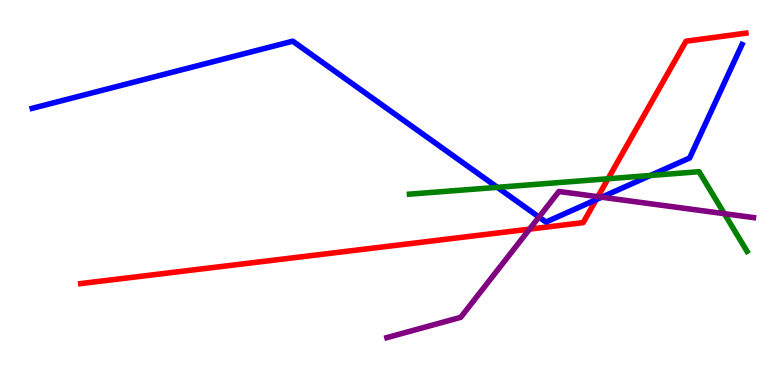[{'lines': ['blue', 'red'], 'intersections': [{'x': 7.69, 'y': 4.81}]}, {'lines': ['green', 'red'], 'intersections': [{'x': 7.85, 'y': 5.36}]}, {'lines': ['purple', 'red'], 'intersections': [{'x': 6.83, 'y': 4.05}, {'x': 7.71, 'y': 4.89}]}, {'lines': ['blue', 'green'], 'intersections': [{'x': 6.42, 'y': 5.13}, {'x': 8.39, 'y': 5.44}]}, {'lines': ['blue', 'purple'], 'intersections': [{'x': 6.95, 'y': 4.36}, {'x': 7.76, 'y': 4.88}]}, {'lines': ['green', 'purple'], 'intersections': [{'x': 9.35, 'y': 4.45}]}]